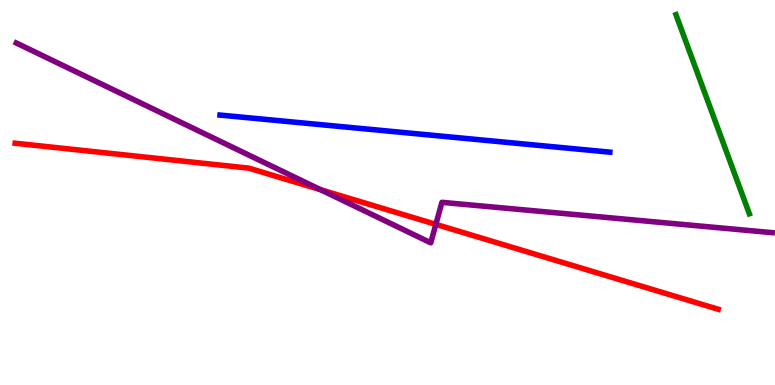[{'lines': ['blue', 'red'], 'intersections': []}, {'lines': ['green', 'red'], 'intersections': []}, {'lines': ['purple', 'red'], 'intersections': [{'x': 4.14, 'y': 5.07}, {'x': 5.62, 'y': 4.17}]}, {'lines': ['blue', 'green'], 'intersections': []}, {'lines': ['blue', 'purple'], 'intersections': []}, {'lines': ['green', 'purple'], 'intersections': []}]